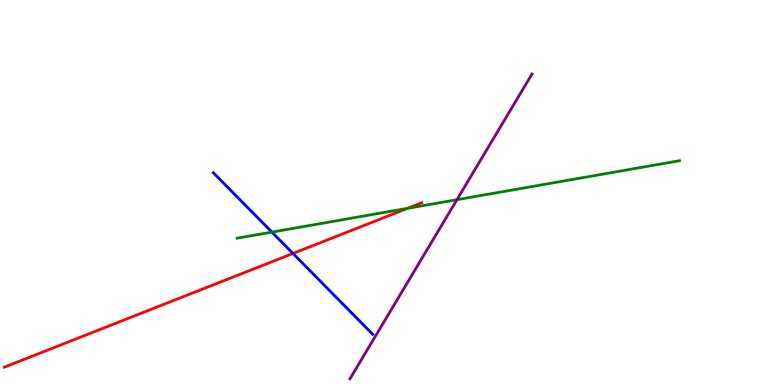[{'lines': ['blue', 'red'], 'intersections': [{'x': 3.78, 'y': 3.42}]}, {'lines': ['green', 'red'], 'intersections': [{'x': 5.26, 'y': 4.59}]}, {'lines': ['purple', 'red'], 'intersections': []}, {'lines': ['blue', 'green'], 'intersections': [{'x': 3.51, 'y': 3.97}]}, {'lines': ['blue', 'purple'], 'intersections': []}, {'lines': ['green', 'purple'], 'intersections': [{'x': 5.9, 'y': 4.81}]}]